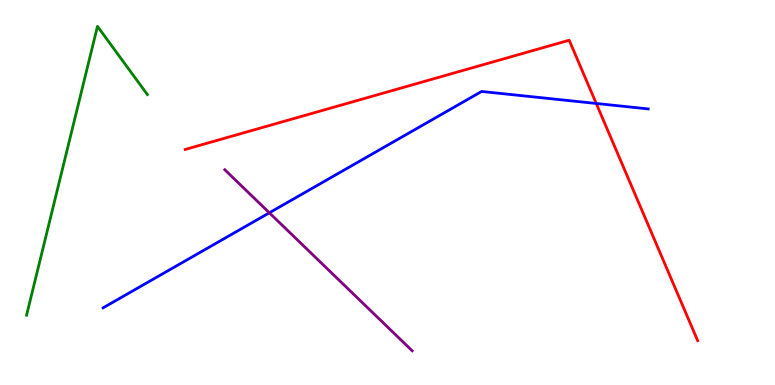[{'lines': ['blue', 'red'], 'intersections': [{'x': 7.69, 'y': 7.31}]}, {'lines': ['green', 'red'], 'intersections': []}, {'lines': ['purple', 'red'], 'intersections': []}, {'lines': ['blue', 'green'], 'intersections': []}, {'lines': ['blue', 'purple'], 'intersections': [{'x': 3.48, 'y': 4.47}]}, {'lines': ['green', 'purple'], 'intersections': []}]